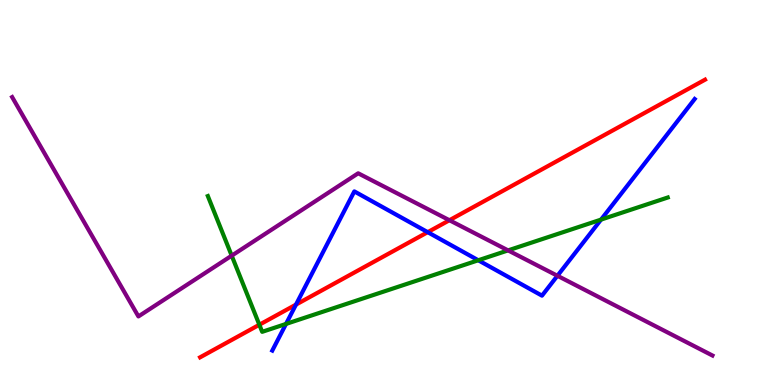[{'lines': ['blue', 'red'], 'intersections': [{'x': 3.82, 'y': 2.09}, {'x': 5.52, 'y': 3.97}]}, {'lines': ['green', 'red'], 'intersections': [{'x': 3.35, 'y': 1.57}]}, {'lines': ['purple', 'red'], 'intersections': [{'x': 5.8, 'y': 4.28}]}, {'lines': ['blue', 'green'], 'intersections': [{'x': 3.69, 'y': 1.59}, {'x': 6.17, 'y': 3.24}, {'x': 7.76, 'y': 4.3}]}, {'lines': ['blue', 'purple'], 'intersections': [{'x': 7.19, 'y': 2.84}]}, {'lines': ['green', 'purple'], 'intersections': [{'x': 2.99, 'y': 3.36}, {'x': 6.56, 'y': 3.5}]}]